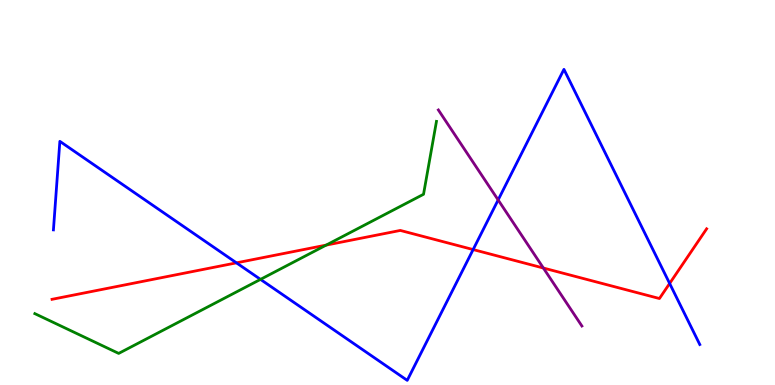[{'lines': ['blue', 'red'], 'intersections': [{'x': 3.05, 'y': 3.17}, {'x': 6.1, 'y': 3.52}, {'x': 8.64, 'y': 2.64}]}, {'lines': ['green', 'red'], 'intersections': [{'x': 4.21, 'y': 3.63}]}, {'lines': ['purple', 'red'], 'intersections': [{'x': 7.01, 'y': 3.04}]}, {'lines': ['blue', 'green'], 'intersections': [{'x': 3.36, 'y': 2.74}]}, {'lines': ['blue', 'purple'], 'intersections': [{'x': 6.43, 'y': 4.81}]}, {'lines': ['green', 'purple'], 'intersections': []}]